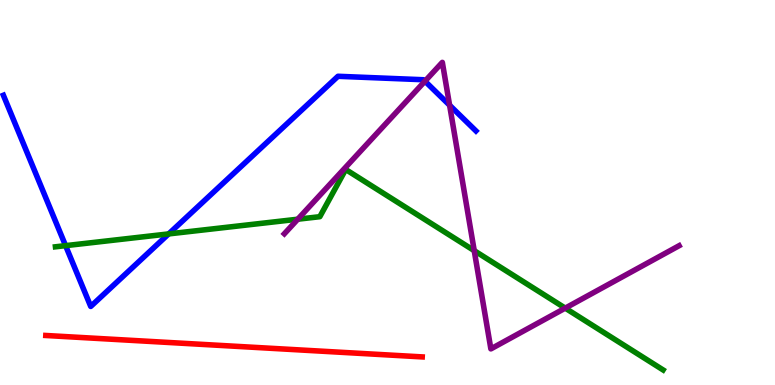[{'lines': ['blue', 'red'], 'intersections': []}, {'lines': ['green', 'red'], 'intersections': []}, {'lines': ['purple', 'red'], 'intersections': []}, {'lines': ['blue', 'green'], 'intersections': [{'x': 0.846, 'y': 3.62}, {'x': 2.18, 'y': 3.92}]}, {'lines': ['blue', 'purple'], 'intersections': [{'x': 5.48, 'y': 7.89}, {'x': 5.8, 'y': 7.27}]}, {'lines': ['green', 'purple'], 'intersections': [{'x': 3.84, 'y': 4.31}, {'x': 6.12, 'y': 3.49}, {'x': 7.29, 'y': 2.0}]}]